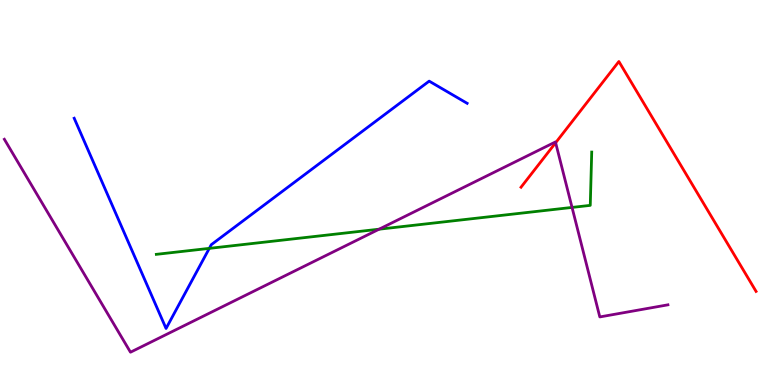[{'lines': ['blue', 'red'], 'intersections': []}, {'lines': ['green', 'red'], 'intersections': []}, {'lines': ['purple', 'red'], 'intersections': [{'x': 7.17, 'y': 6.29}]}, {'lines': ['blue', 'green'], 'intersections': [{'x': 2.7, 'y': 3.55}]}, {'lines': ['blue', 'purple'], 'intersections': []}, {'lines': ['green', 'purple'], 'intersections': [{'x': 4.89, 'y': 4.05}, {'x': 7.38, 'y': 4.61}]}]